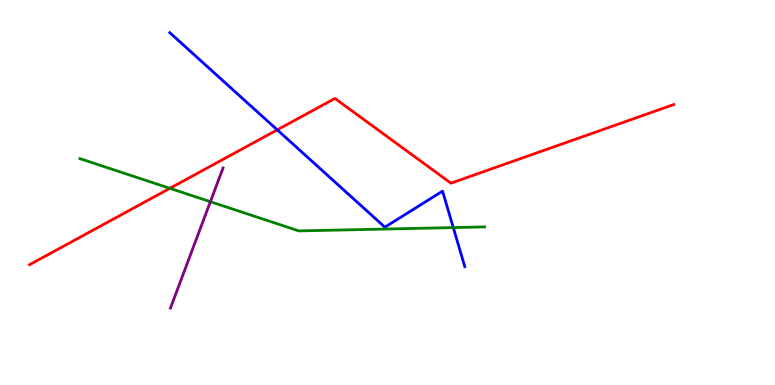[{'lines': ['blue', 'red'], 'intersections': [{'x': 3.58, 'y': 6.63}]}, {'lines': ['green', 'red'], 'intersections': [{'x': 2.19, 'y': 5.11}]}, {'lines': ['purple', 'red'], 'intersections': []}, {'lines': ['blue', 'green'], 'intersections': [{'x': 5.85, 'y': 4.09}]}, {'lines': ['blue', 'purple'], 'intersections': []}, {'lines': ['green', 'purple'], 'intersections': [{'x': 2.71, 'y': 4.76}]}]